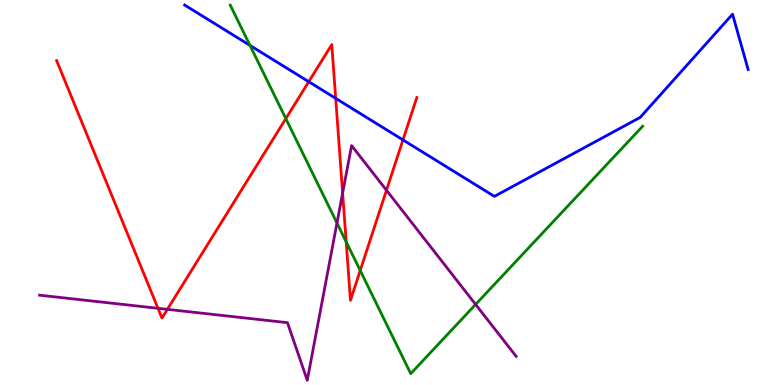[{'lines': ['blue', 'red'], 'intersections': [{'x': 3.98, 'y': 7.88}, {'x': 4.33, 'y': 7.45}, {'x': 5.2, 'y': 6.37}]}, {'lines': ['green', 'red'], 'intersections': [{'x': 3.69, 'y': 6.92}, {'x': 4.47, 'y': 3.72}, {'x': 4.65, 'y': 2.97}]}, {'lines': ['purple', 'red'], 'intersections': [{'x': 2.04, 'y': 1.99}, {'x': 2.16, 'y': 1.96}, {'x': 4.42, 'y': 4.98}, {'x': 4.99, 'y': 5.06}]}, {'lines': ['blue', 'green'], 'intersections': [{'x': 3.23, 'y': 8.82}]}, {'lines': ['blue', 'purple'], 'intersections': []}, {'lines': ['green', 'purple'], 'intersections': [{'x': 4.35, 'y': 4.21}, {'x': 6.14, 'y': 2.09}]}]